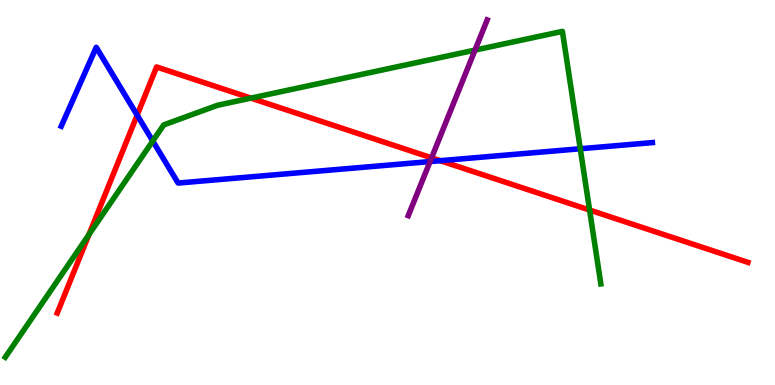[{'lines': ['blue', 'red'], 'intersections': [{'x': 1.77, 'y': 7.01}, {'x': 5.68, 'y': 5.83}]}, {'lines': ['green', 'red'], 'intersections': [{'x': 1.15, 'y': 3.91}, {'x': 3.24, 'y': 7.45}, {'x': 7.61, 'y': 4.54}]}, {'lines': ['purple', 'red'], 'intersections': [{'x': 5.57, 'y': 5.9}]}, {'lines': ['blue', 'green'], 'intersections': [{'x': 1.97, 'y': 6.34}, {'x': 7.49, 'y': 6.14}]}, {'lines': ['blue', 'purple'], 'intersections': [{'x': 5.55, 'y': 5.8}]}, {'lines': ['green', 'purple'], 'intersections': [{'x': 6.13, 'y': 8.7}]}]